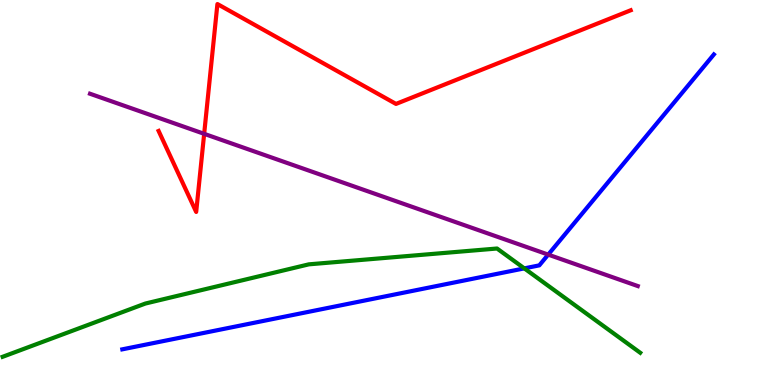[{'lines': ['blue', 'red'], 'intersections': []}, {'lines': ['green', 'red'], 'intersections': []}, {'lines': ['purple', 'red'], 'intersections': [{'x': 2.63, 'y': 6.52}]}, {'lines': ['blue', 'green'], 'intersections': [{'x': 6.77, 'y': 3.03}]}, {'lines': ['blue', 'purple'], 'intersections': [{'x': 7.07, 'y': 3.39}]}, {'lines': ['green', 'purple'], 'intersections': []}]